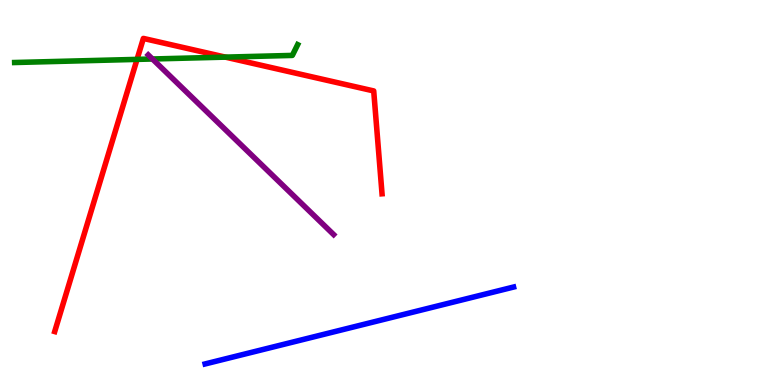[{'lines': ['blue', 'red'], 'intersections': []}, {'lines': ['green', 'red'], 'intersections': [{'x': 1.77, 'y': 8.46}, {'x': 2.91, 'y': 8.52}]}, {'lines': ['purple', 'red'], 'intersections': []}, {'lines': ['blue', 'green'], 'intersections': []}, {'lines': ['blue', 'purple'], 'intersections': []}, {'lines': ['green', 'purple'], 'intersections': [{'x': 1.97, 'y': 8.47}]}]